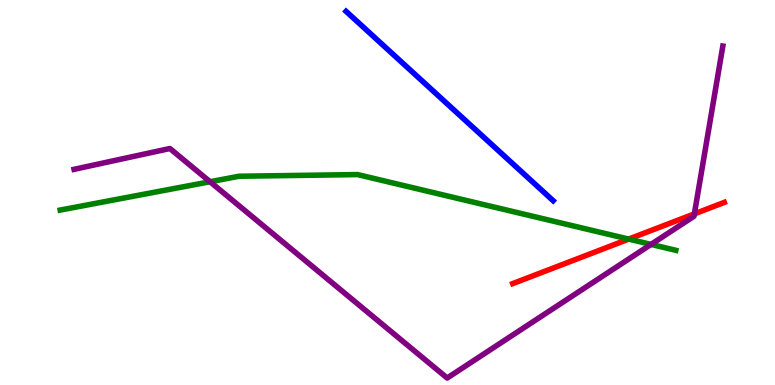[{'lines': ['blue', 'red'], 'intersections': []}, {'lines': ['green', 'red'], 'intersections': [{'x': 8.11, 'y': 3.79}]}, {'lines': ['purple', 'red'], 'intersections': [{'x': 8.96, 'y': 4.44}]}, {'lines': ['blue', 'green'], 'intersections': []}, {'lines': ['blue', 'purple'], 'intersections': []}, {'lines': ['green', 'purple'], 'intersections': [{'x': 2.71, 'y': 5.28}, {'x': 8.4, 'y': 3.65}]}]